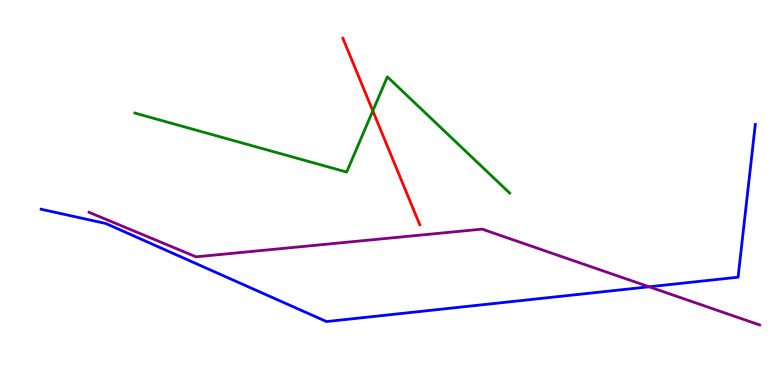[{'lines': ['blue', 'red'], 'intersections': []}, {'lines': ['green', 'red'], 'intersections': [{'x': 4.81, 'y': 7.12}]}, {'lines': ['purple', 'red'], 'intersections': []}, {'lines': ['blue', 'green'], 'intersections': []}, {'lines': ['blue', 'purple'], 'intersections': [{'x': 8.38, 'y': 2.55}]}, {'lines': ['green', 'purple'], 'intersections': []}]